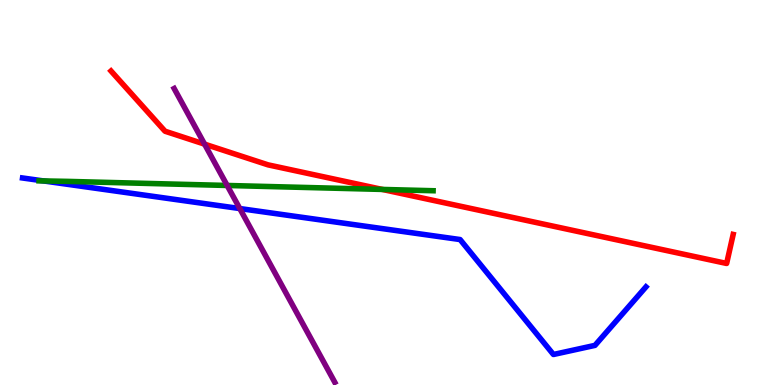[{'lines': ['blue', 'red'], 'intersections': []}, {'lines': ['green', 'red'], 'intersections': [{'x': 4.93, 'y': 5.08}]}, {'lines': ['purple', 'red'], 'intersections': [{'x': 2.64, 'y': 6.26}]}, {'lines': ['blue', 'green'], 'intersections': [{'x': 0.562, 'y': 5.3}]}, {'lines': ['blue', 'purple'], 'intersections': [{'x': 3.09, 'y': 4.58}]}, {'lines': ['green', 'purple'], 'intersections': [{'x': 2.93, 'y': 5.18}]}]